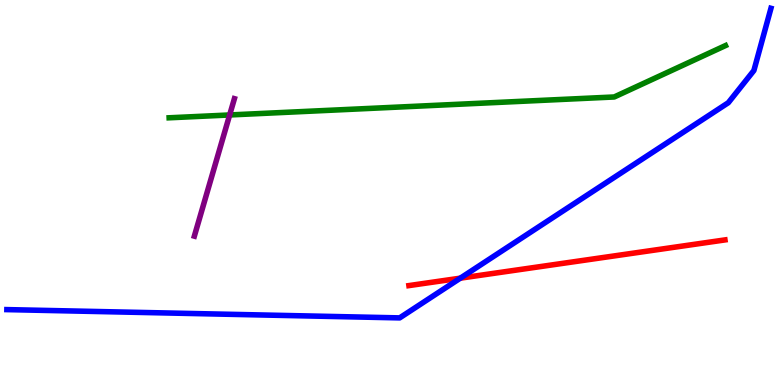[{'lines': ['blue', 'red'], 'intersections': [{'x': 5.94, 'y': 2.77}]}, {'lines': ['green', 'red'], 'intersections': []}, {'lines': ['purple', 'red'], 'intersections': []}, {'lines': ['blue', 'green'], 'intersections': []}, {'lines': ['blue', 'purple'], 'intersections': []}, {'lines': ['green', 'purple'], 'intersections': [{'x': 2.96, 'y': 7.01}]}]